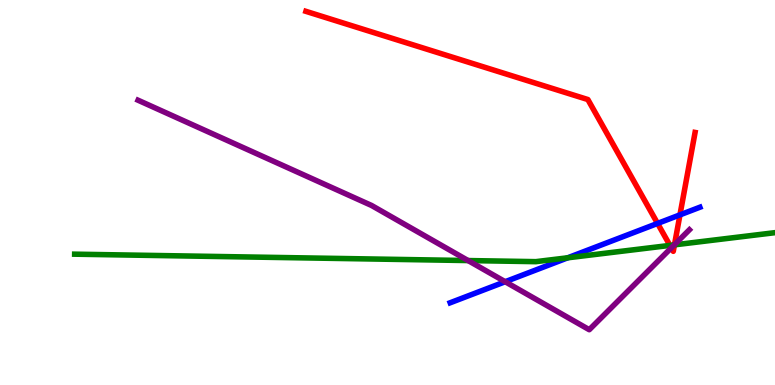[{'lines': ['blue', 'red'], 'intersections': [{'x': 8.48, 'y': 4.2}, {'x': 8.77, 'y': 4.42}]}, {'lines': ['green', 'red'], 'intersections': [{'x': 8.64, 'y': 3.63}, {'x': 8.7, 'y': 3.64}]}, {'lines': ['purple', 'red'], 'intersections': [{'x': 8.66, 'y': 3.56}, {'x': 8.7, 'y': 3.65}]}, {'lines': ['blue', 'green'], 'intersections': [{'x': 7.33, 'y': 3.3}]}, {'lines': ['blue', 'purple'], 'intersections': [{'x': 6.52, 'y': 2.68}]}, {'lines': ['green', 'purple'], 'intersections': [{'x': 6.04, 'y': 3.23}, {'x': 8.7, 'y': 3.64}]}]